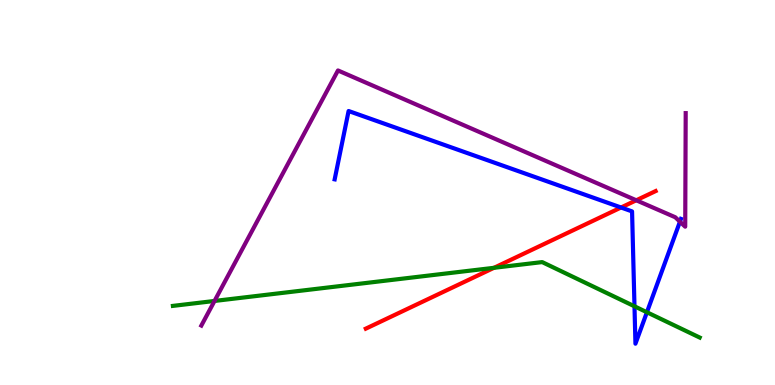[{'lines': ['blue', 'red'], 'intersections': [{'x': 8.01, 'y': 4.61}]}, {'lines': ['green', 'red'], 'intersections': [{'x': 6.37, 'y': 3.04}]}, {'lines': ['purple', 'red'], 'intersections': [{'x': 8.21, 'y': 4.8}]}, {'lines': ['blue', 'green'], 'intersections': [{'x': 8.19, 'y': 2.04}, {'x': 8.35, 'y': 1.89}]}, {'lines': ['blue', 'purple'], 'intersections': [{'x': 8.77, 'y': 4.24}]}, {'lines': ['green', 'purple'], 'intersections': [{'x': 2.77, 'y': 2.18}]}]